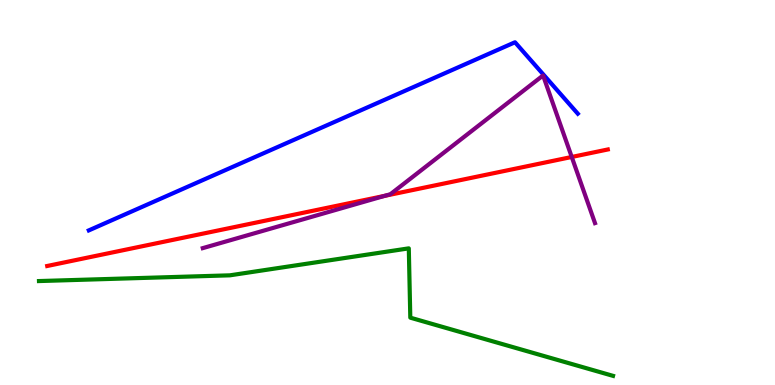[{'lines': ['blue', 'red'], 'intersections': []}, {'lines': ['green', 'red'], 'intersections': []}, {'lines': ['purple', 'red'], 'intersections': [{'x': 4.96, 'y': 4.91}, {'x': 7.38, 'y': 5.92}]}, {'lines': ['blue', 'green'], 'intersections': []}, {'lines': ['blue', 'purple'], 'intersections': []}, {'lines': ['green', 'purple'], 'intersections': []}]